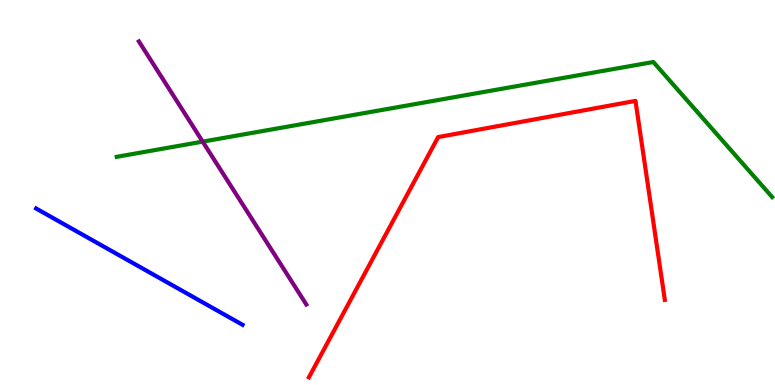[{'lines': ['blue', 'red'], 'intersections': []}, {'lines': ['green', 'red'], 'intersections': []}, {'lines': ['purple', 'red'], 'intersections': []}, {'lines': ['blue', 'green'], 'intersections': []}, {'lines': ['blue', 'purple'], 'intersections': []}, {'lines': ['green', 'purple'], 'intersections': [{'x': 2.62, 'y': 6.32}]}]